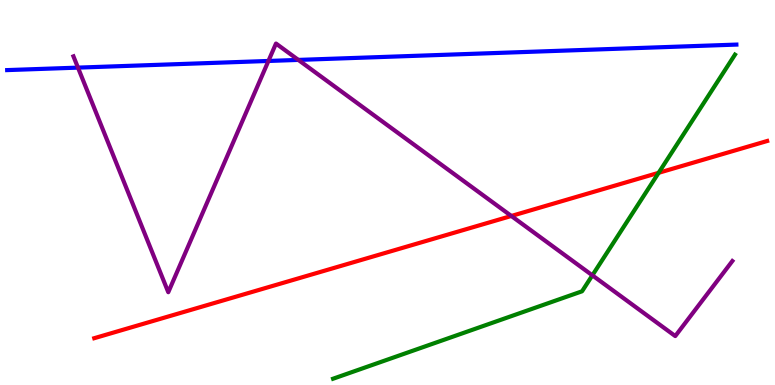[{'lines': ['blue', 'red'], 'intersections': []}, {'lines': ['green', 'red'], 'intersections': [{'x': 8.5, 'y': 5.51}]}, {'lines': ['purple', 'red'], 'intersections': [{'x': 6.6, 'y': 4.39}]}, {'lines': ['blue', 'green'], 'intersections': []}, {'lines': ['blue', 'purple'], 'intersections': [{'x': 1.01, 'y': 8.24}, {'x': 3.46, 'y': 8.42}, {'x': 3.85, 'y': 8.44}]}, {'lines': ['green', 'purple'], 'intersections': [{'x': 7.64, 'y': 2.85}]}]